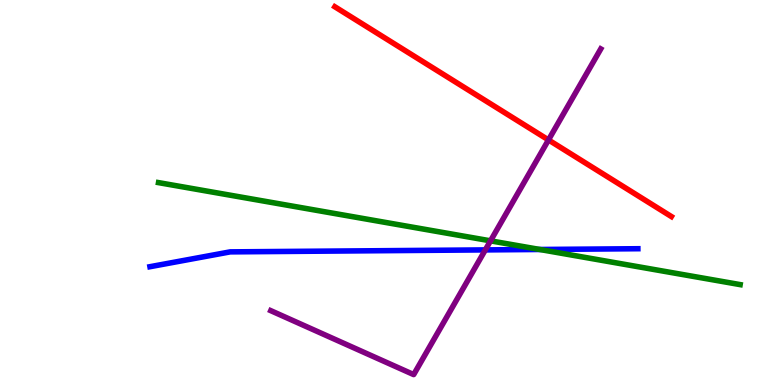[{'lines': ['blue', 'red'], 'intersections': []}, {'lines': ['green', 'red'], 'intersections': []}, {'lines': ['purple', 'red'], 'intersections': [{'x': 7.08, 'y': 6.37}]}, {'lines': ['blue', 'green'], 'intersections': [{'x': 6.97, 'y': 3.52}]}, {'lines': ['blue', 'purple'], 'intersections': [{'x': 6.26, 'y': 3.51}]}, {'lines': ['green', 'purple'], 'intersections': [{'x': 6.33, 'y': 3.74}]}]